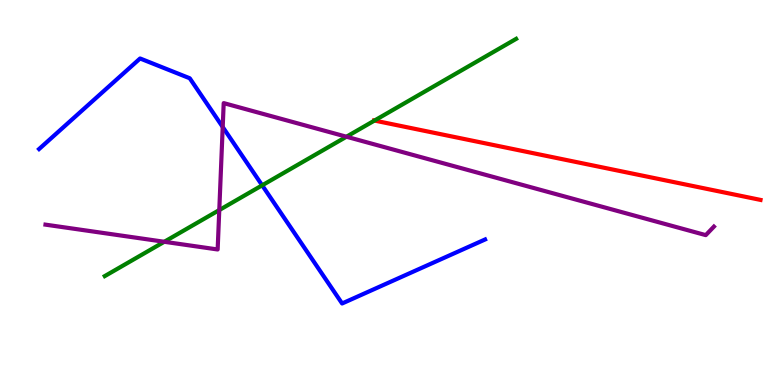[{'lines': ['blue', 'red'], 'intersections': []}, {'lines': ['green', 'red'], 'intersections': [{'x': 4.83, 'y': 6.87}]}, {'lines': ['purple', 'red'], 'intersections': []}, {'lines': ['blue', 'green'], 'intersections': [{'x': 3.38, 'y': 5.19}]}, {'lines': ['blue', 'purple'], 'intersections': [{'x': 2.87, 'y': 6.7}]}, {'lines': ['green', 'purple'], 'intersections': [{'x': 2.12, 'y': 3.72}, {'x': 2.83, 'y': 4.54}, {'x': 4.47, 'y': 6.45}]}]